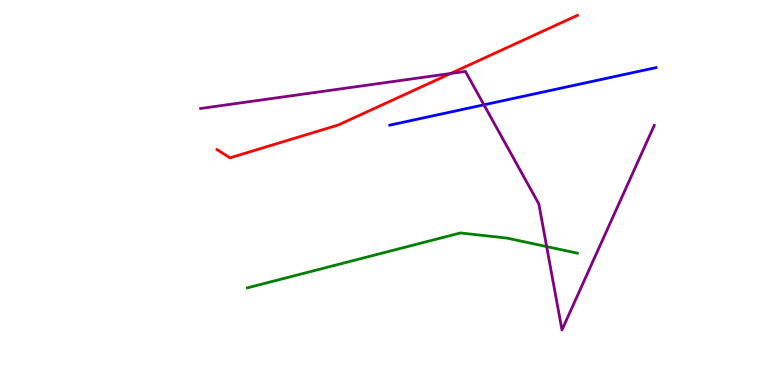[{'lines': ['blue', 'red'], 'intersections': []}, {'lines': ['green', 'red'], 'intersections': []}, {'lines': ['purple', 'red'], 'intersections': [{'x': 5.81, 'y': 8.09}]}, {'lines': ['blue', 'green'], 'intersections': []}, {'lines': ['blue', 'purple'], 'intersections': [{'x': 6.24, 'y': 7.28}]}, {'lines': ['green', 'purple'], 'intersections': [{'x': 7.05, 'y': 3.6}]}]